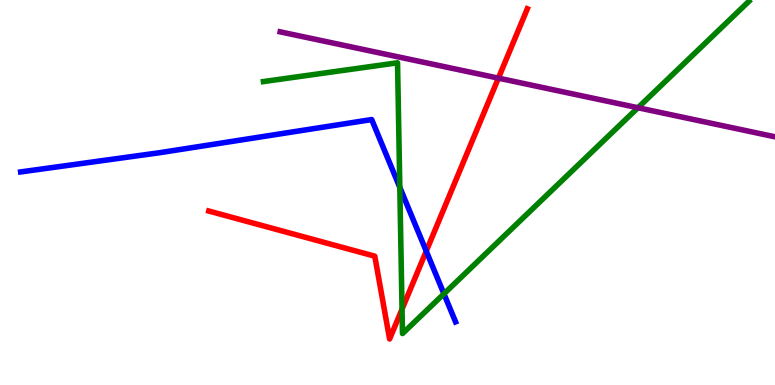[{'lines': ['blue', 'red'], 'intersections': [{'x': 5.5, 'y': 3.48}]}, {'lines': ['green', 'red'], 'intersections': [{'x': 5.19, 'y': 1.97}]}, {'lines': ['purple', 'red'], 'intersections': [{'x': 6.43, 'y': 7.97}]}, {'lines': ['blue', 'green'], 'intersections': [{'x': 5.16, 'y': 5.13}, {'x': 5.73, 'y': 2.37}]}, {'lines': ['blue', 'purple'], 'intersections': []}, {'lines': ['green', 'purple'], 'intersections': [{'x': 8.23, 'y': 7.2}]}]